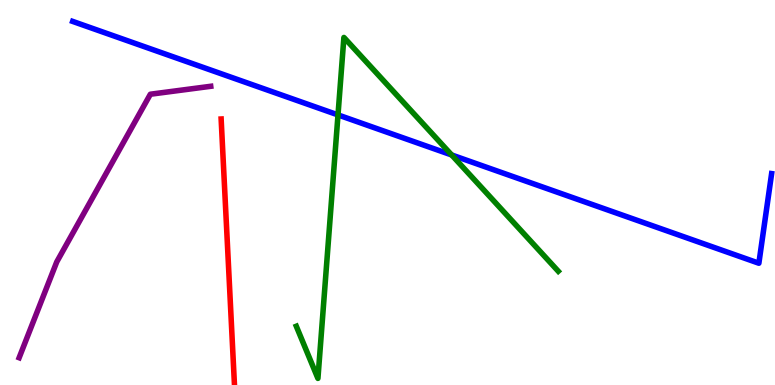[{'lines': ['blue', 'red'], 'intersections': []}, {'lines': ['green', 'red'], 'intersections': []}, {'lines': ['purple', 'red'], 'intersections': []}, {'lines': ['blue', 'green'], 'intersections': [{'x': 4.36, 'y': 7.02}, {'x': 5.83, 'y': 5.97}]}, {'lines': ['blue', 'purple'], 'intersections': []}, {'lines': ['green', 'purple'], 'intersections': []}]